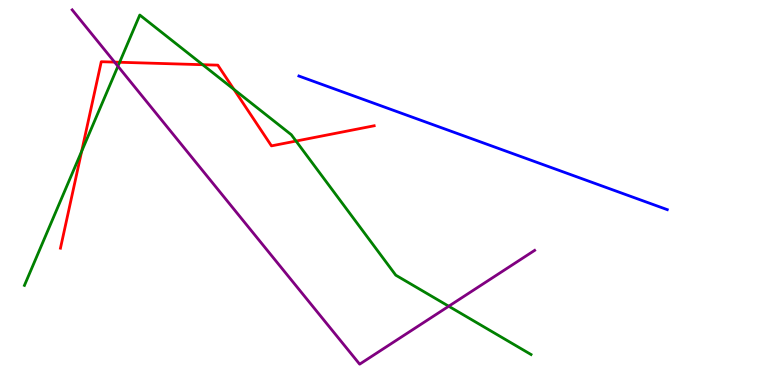[{'lines': ['blue', 'red'], 'intersections': []}, {'lines': ['green', 'red'], 'intersections': [{'x': 1.05, 'y': 6.07}, {'x': 1.54, 'y': 8.38}, {'x': 2.62, 'y': 8.32}, {'x': 3.02, 'y': 7.68}, {'x': 3.82, 'y': 6.34}]}, {'lines': ['purple', 'red'], 'intersections': [{'x': 1.48, 'y': 8.39}]}, {'lines': ['blue', 'green'], 'intersections': []}, {'lines': ['blue', 'purple'], 'intersections': []}, {'lines': ['green', 'purple'], 'intersections': [{'x': 1.52, 'y': 8.28}, {'x': 5.79, 'y': 2.05}]}]